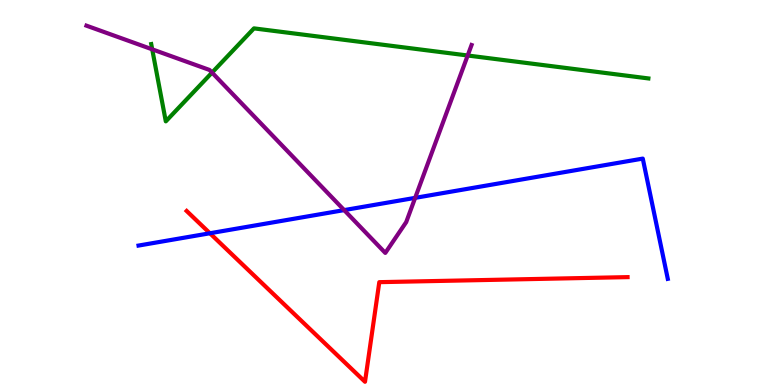[{'lines': ['blue', 'red'], 'intersections': [{'x': 2.71, 'y': 3.94}]}, {'lines': ['green', 'red'], 'intersections': []}, {'lines': ['purple', 'red'], 'intersections': []}, {'lines': ['blue', 'green'], 'intersections': []}, {'lines': ['blue', 'purple'], 'intersections': [{'x': 4.44, 'y': 4.54}, {'x': 5.36, 'y': 4.86}]}, {'lines': ['green', 'purple'], 'intersections': [{'x': 1.96, 'y': 8.72}, {'x': 2.74, 'y': 8.11}, {'x': 6.03, 'y': 8.56}]}]